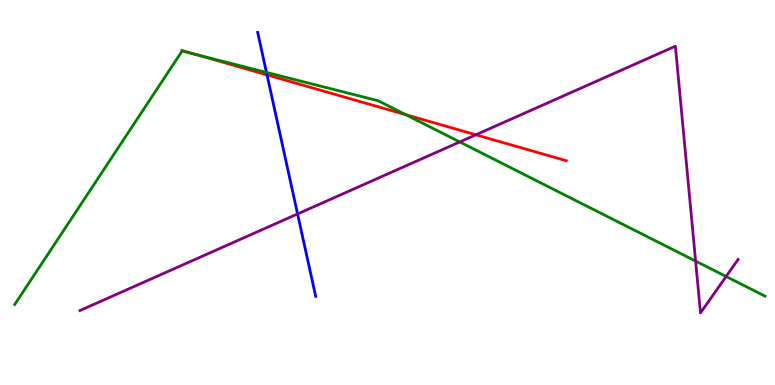[{'lines': ['blue', 'red'], 'intersections': [{'x': 3.45, 'y': 8.06}]}, {'lines': ['green', 'red'], 'intersections': [{'x': 2.54, 'y': 8.58}, {'x': 5.24, 'y': 7.02}]}, {'lines': ['purple', 'red'], 'intersections': [{'x': 6.14, 'y': 6.5}]}, {'lines': ['blue', 'green'], 'intersections': [{'x': 3.44, 'y': 8.12}]}, {'lines': ['blue', 'purple'], 'intersections': [{'x': 3.84, 'y': 4.44}]}, {'lines': ['green', 'purple'], 'intersections': [{'x': 5.93, 'y': 6.31}, {'x': 8.98, 'y': 3.22}, {'x': 9.37, 'y': 2.82}]}]